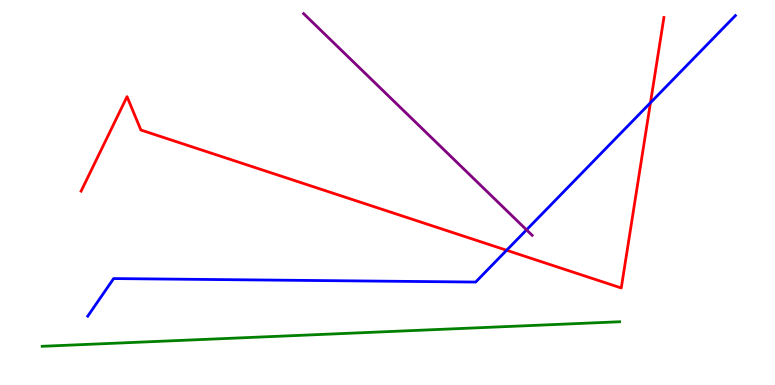[{'lines': ['blue', 'red'], 'intersections': [{'x': 6.54, 'y': 3.5}, {'x': 8.39, 'y': 7.33}]}, {'lines': ['green', 'red'], 'intersections': []}, {'lines': ['purple', 'red'], 'intersections': []}, {'lines': ['blue', 'green'], 'intersections': []}, {'lines': ['blue', 'purple'], 'intersections': [{'x': 6.79, 'y': 4.03}]}, {'lines': ['green', 'purple'], 'intersections': []}]